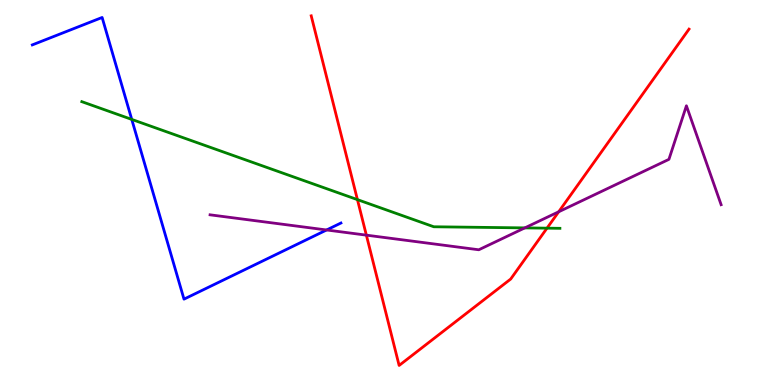[{'lines': ['blue', 'red'], 'intersections': []}, {'lines': ['green', 'red'], 'intersections': [{'x': 4.61, 'y': 4.81}, {'x': 7.06, 'y': 4.07}]}, {'lines': ['purple', 'red'], 'intersections': [{'x': 4.73, 'y': 3.89}, {'x': 7.21, 'y': 4.5}]}, {'lines': ['blue', 'green'], 'intersections': [{'x': 1.7, 'y': 6.9}]}, {'lines': ['blue', 'purple'], 'intersections': [{'x': 4.21, 'y': 4.03}]}, {'lines': ['green', 'purple'], 'intersections': [{'x': 6.77, 'y': 4.08}]}]